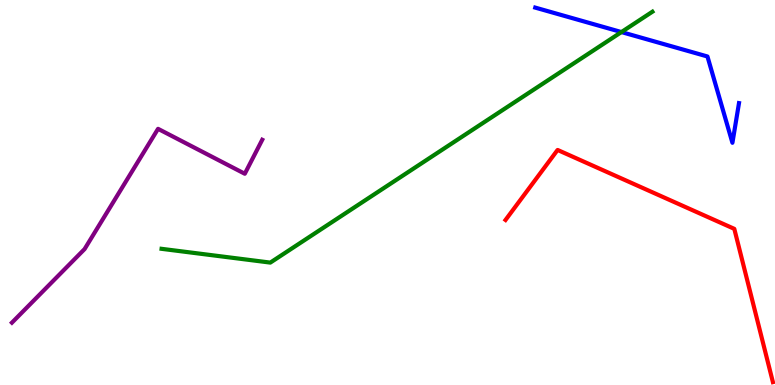[{'lines': ['blue', 'red'], 'intersections': []}, {'lines': ['green', 'red'], 'intersections': []}, {'lines': ['purple', 'red'], 'intersections': []}, {'lines': ['blue', 'green'], 'intersections': [{'x': 8.02, 'y': 9.17}]}, {'lines': ['blue', 'purple'], 'intersections': []}, {'lines': ['green', 'purple'], 'intersections': []}]